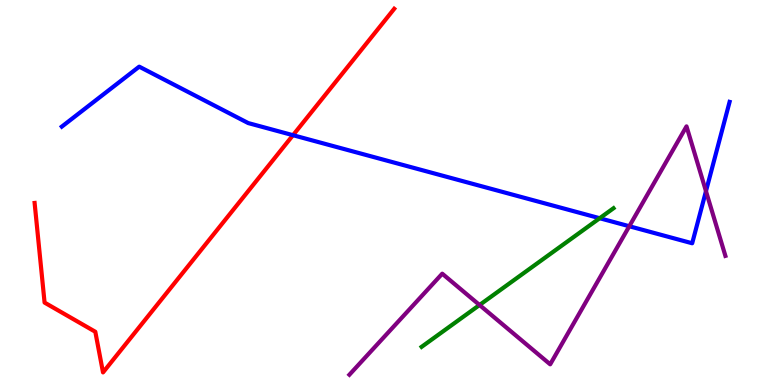[{'lines': ['blue', 'red'], 'intersections': [{'x': 3.78, 'y': 6.49}]}, {'lines': ['green', 'red'], 'intersections': []}, {'lines': ['purple', 'red'], 'intersections': []}, {'lines': ['blue', 'green'], 'intersections': [{'x': 7.74, 'y': 4.33}]}, {'lines': ['blue', 'purple'], 'intersections': [{'x': 8.12, 'y': 4.12}, {'x': 9.11, 'y': 5.03}]}, {'lines': ['green', 'purple'], 'intersections': [{'x': 6.19, 'y': 2.08}]}]